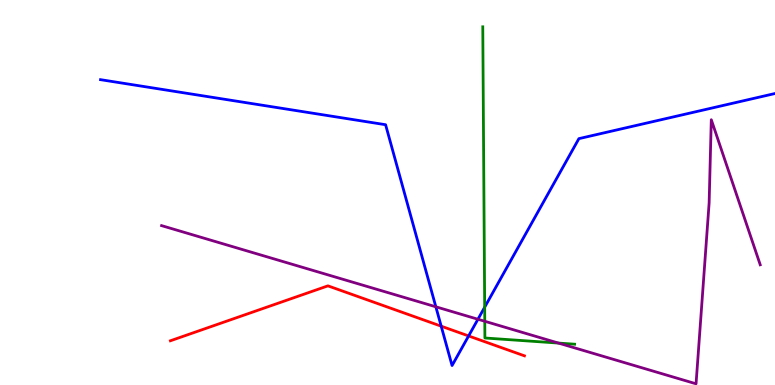[{'lines': ['blue', 'red'], 'intersections': [{'x': 5.69, 'y': 1.53}, {'x': 6.05, 'y': 1.27}]}, {'lines': ['green', 'red'], 'intersections': []}, {'lines': ['purple', 'red'], 'intersections': []}, {'lines': ['blue', 'green'], 'intersections': [{'x': 6.25, 'y': 2.02}]}, {'lines': ['blue', 'purple'], 'intersections': [{'x': 5.62, 'y': 2.03}, {'x': 6.17, 'y': 1.71}]}, {'lines': ['green', 'purple'], 'intersections': [{'x': 6.26, 'y': 1.66}, {'x': 7.21, 'y': 1.09}]}]